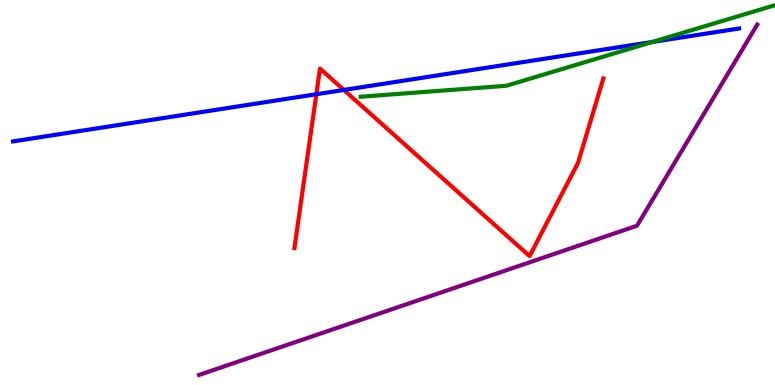[{'lines': ['blue', 'red'], 'intersections': [{'x': 4.08, 'y': 7.55}, {'x': 4.44, 'y': 7.66}]}, {'lines': ['green', 'red'], 'intersections': []}, {'lines': ['purple', 'red'], 'intersections': []}, {'lines': ['blue', 'green'], 'intersections': [{'x': 8.42, 'y': 8.91}]}, {'lines': ['blue', 'purple'], 'intersections': []}, {'lines': ['green', 'purple'], 'intersections': []}]